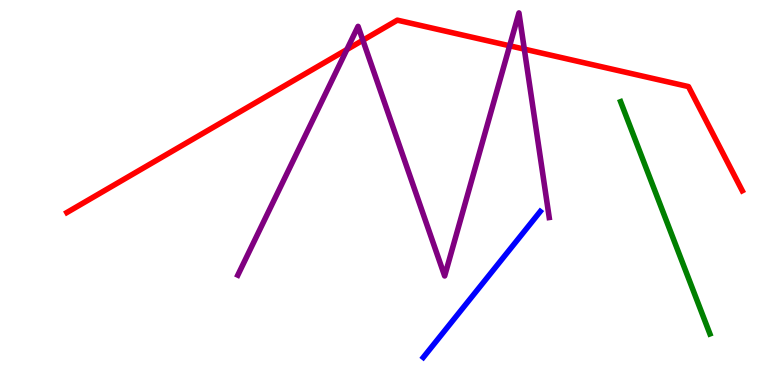[{'lines': ['blue', 'red'], 'intersections': []}, {'lines': ['green', 'red'], 'intersections': []}, {'lines': ['purple', 'red'], 'intersections': [{'x': 4.48, 'y': 8.71}, {'x': 4.68, 'y': 8.96}, {'x': 6.58, 'y': 8.81}, {'x': 6.77, 'y': 8.72}]}, {'lines': ['blue', 'green'], 'intersections': []}, {'lines': ['blue', 'purple'], 'intersections': []}, {'lines': ['green', 'purple'], 'intersections': []}]